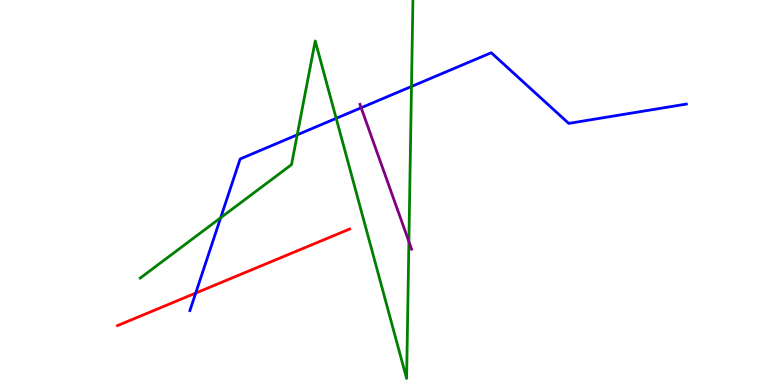[{'lines': ['blue', 'red'], 'intersections': [{'x': 2.53, 'y': 2.39}]}, {'lines': ['green', 'red'], 'intersections': []}, {'lines': ['purple', 'red'], 'intersections': []}, {'lines': ['blue', 'green'], 'intersections': [{'x': 2.85, 'y': 4.34}, {'x': 3.84, 'y': 6.5}, {'x': 4.34, 'y': 6.93}, {'x': 5.31, 'y': 7.75}]}, {'lines': ['blue', 'purple'], 'intersections': [{'x': 4.66, 'y': 7.2}]}, {'lines': ['green', 'purple'], 'intersections': [{'x': 5.28, 'y': 3.73}]}]